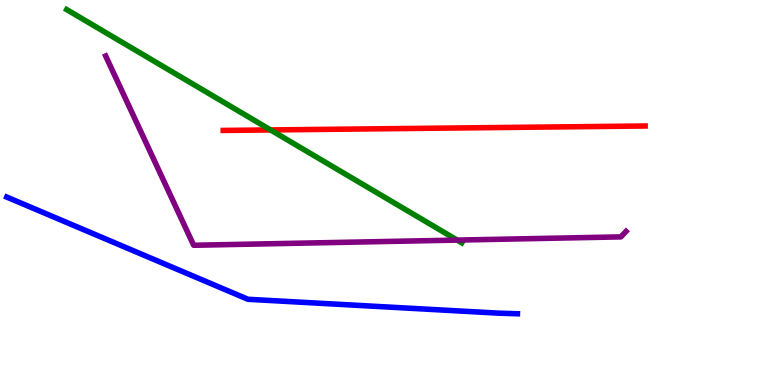[{'lines': ['blue', 'red'], 'intersections': []}, {'lines': ['green', 'red'], 'intersections': [{'x': 3.49, 'y': 6.62}]}, {'lines': ['purple', 'red'], 'intersections': []}, {'lines': ['blue', 'green'], 'intersections': []}, {'lines': ['blue', 'purple'], 'intersections': []}, {'lines': ['green', 'purple'], 'intersections': [{'x': 5.9, 'y': 3.76}]}]